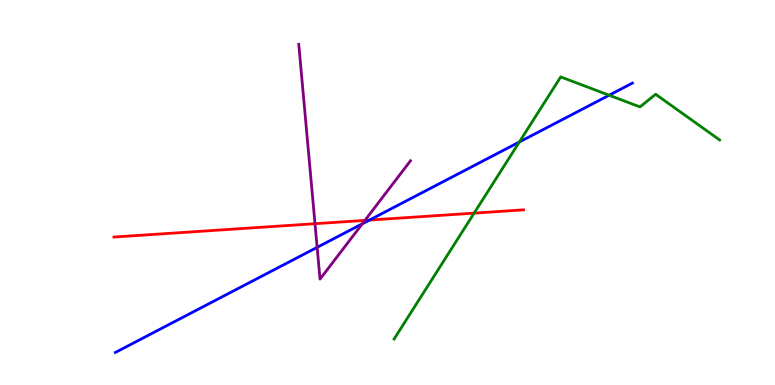[{'lines': ['blue', 'red'], 'intersections': [{'x': 4.77, 'y': 4.28}]}, {'lines': ['green', 'red'], 'intersections': [{'x': 6.12, 'y': 4.46}]}, {'lines': ['purple', 'red'], 'intersections': [{'x': 4.06, 'y': 4.19}, {'x': 4.71, 'y': 4.28}]}, {'lines': ['blue', 'green'], 'intersections': [{'x': 6.7, 'y': 6.31}, {'x': 7.86, 'y': 7.53}]}, {'lines': ['blue', 'purple'], 'intersections': [{'x': 4.09, 'y': 3.58}, {'x': 4.67, 'y': 4.19}]}, {'lines': ['green', 'purple'], 'intersections': []}]